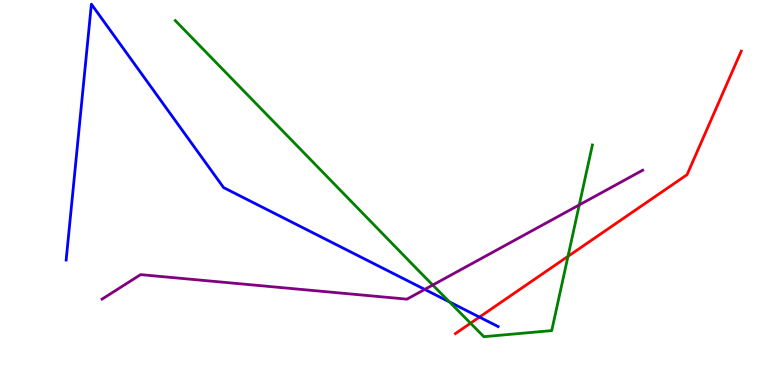[{'lines': ['blue', 'red'], 'intersections': [{'x': 6.19, 'y': 1.76}]}, {'lines': ['green', 'red'], 'intersections': [{'x': 6.07, 'y': 1.6}, {'x': 7.33, 'y': 3.34}]}, {'lines': ['purple', 'red'], 'intersections': []}, {'lines': ['blue', 'green'], 'intersections': [{'x': 5.8, 'y': 2.16}]}, {'lines': ['blue', 'purple'], 'intersections': [{'x': 5.48, 'y': 2.48}]}, {'lines': ['green', 'purple'], 'intersections': [{'x': 5.58, 'y': 2.6}, {'x': 7.47, 'y': 4.68}]}]